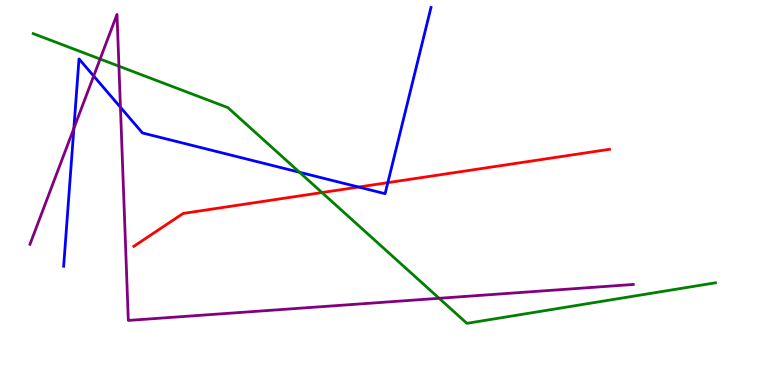[{'lines': ['blue', 'red'], 'intersections': [{'x': 4.63, 'y': 5.14}, {'x': 5.0, 'y': 5.26}]}, {'lines': ['green', 'red'], 'intersections': [{'x': 4.15, 'y': 5.0}]}, {'lines': ['purple', 'red'], 'intersections': []}, {'lines': ['blue', 'green'], 'intersections': [{'x': 3.86, 'y': 5.53}]}, {'lines': ['blue', 'purple'], 'intersections': [{'x': 0.953, 'y': 6.67}, {'x': 1.21, 'y': 8.03}, {'x': 1.55, 'y': 7.21}]}, {'lines': ['green', 'purple'], 'intersections': [{'x': 1.29, 'y': 8.47}, {'x': 1.53, 'y': 8.28}, {'x': 5.67, 'y': 2.25}]}]